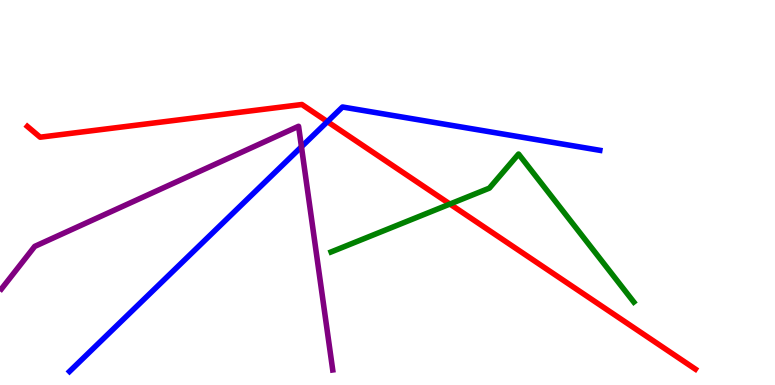[{'lines': ['blue', 'red'], 'intersections': [{'x': 4.22, 'y': 6.84}]}, {'lines': ['green', 'red'], 'intersections': [{'x': 5.81, 'y': 4.7}]}, {'lines': ['purple', 'red'], 'intersections': []}, {'lines': ['blue', 'green'], 'intersections': []}, {'lines': ['blue', 'purple'], 'intersections': [{'x': 3.89, 'y': 6.19}]}, {'lines': ['green', 'purple'], 'intersections': []}]